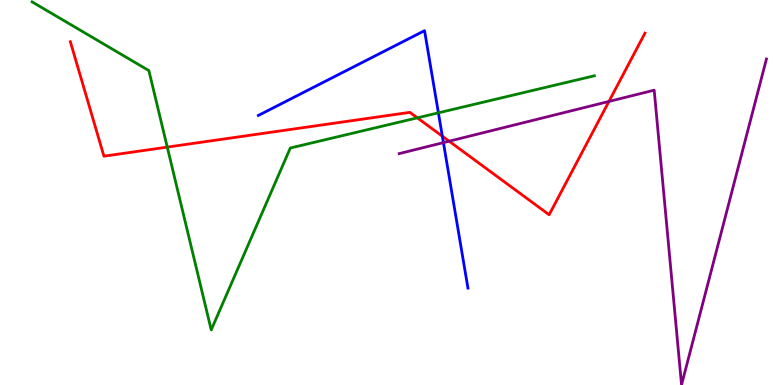[{'lines': ['blue', 'red'], 'intersections': [{'x': 5.71, 'y': 6.46}]}, {'lines': ['green', 'red'], 'intersections': [{'x': 2.16, 'y': 6.18}, {'x': 5.39, 'y': 6.94}]}, {'lines': ['purple', 'red'], 'intersections': [{'x': 5.8, 'y': 6.33}, {'x': 7.86, 'y': 7.37}]}, {'lines': ['blue', 'green'], 'intersections': [{'x': 5.66, 'y': 7.07}]}, {'lines': ['blue', 'purple'], 'intersections': [{'x': 5.72, 'y': 6.3}]}, {'lines': ['green', 'purple'], 'intersections': []}]